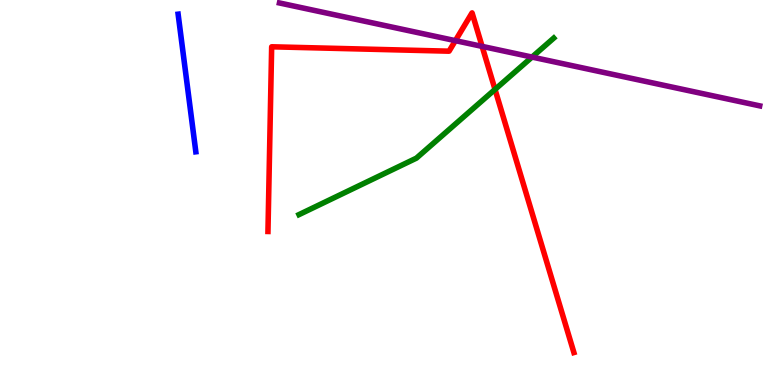[{'lines': ['blue', 'red'], 'intersections': []}, {'lines': ['green', 'red'], 'intersections': [{'x': 6.39, 'y': 7.68}]}, {'lines': ['purple', 'red'], 'intersections': [{'x': 5.88, 'y': 8.94}, {'x': 6.22, 'y': 8.8}]}, {'lines': ['blue', 'green'], 'intersections': []}, {'lines': ['blue', 'purple'], 'intersections': []}, {'lines': ['green', 'purple'], 'intersections': [{'x': 6.86, 'y': 8.52}]}]